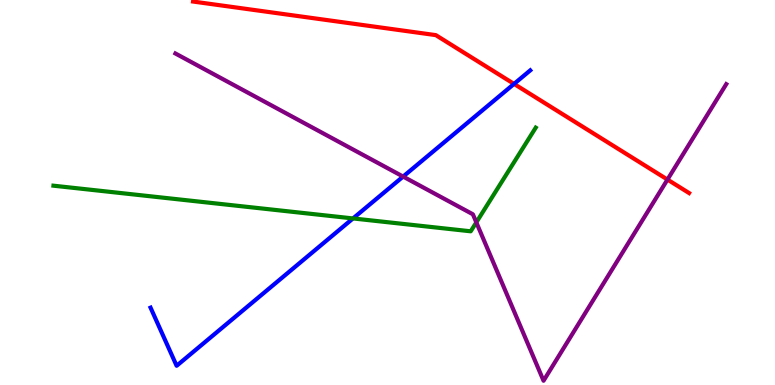[{'lines': ['blue', 'red'], 'intersections': [{'x': 6.63, 'y': 7.82}]}, {'lines': ['green', 'red'], 'intersections': []}, {'lines': ['purple', 'red'], 'intersections': [{'x': 8.61, 'y': 5.34}]}, {'lines': ['blue', 'green'], 'intersections': [{'x': 4.55, 'y': 4.33}]}, {'lines': ['blue', 'purple'], 'intersections': [{'x': 5.2, 'y': 5.41}]}, {'lines': ['green', 'purple'], 'intersections': [{'x': 6.15, 'y': 4.22}]}]